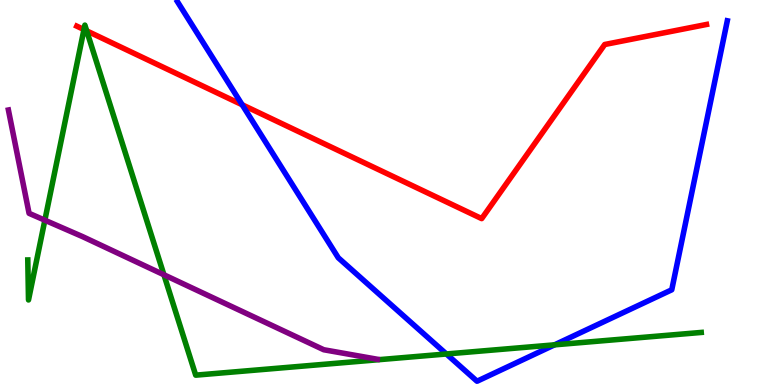[{'lines': ['blue', 'red'], 'intersections': [{'x': 3.12, 'y': 7.28}]}, {'lines': ['green', 'red'], 'intersections': [{'x': 1.08, 'y': 9.23}, {'x': 1.12, 'y': 9.2}]}, {'lines': ['purple', 'red'], 'intersections': []}, {'lines': ['blue', 'green'], 'intersections': [{'x': 5.76, 'y': 0.806}, {'x': 7.16, 'y': 1.04}]}, {'lines': ['blue', 'purple'], 'intersections': []}, {'lines': ['green', 'purple'], 'intersections': [{'x': 0.579, 'y': 4.28}, {'x': 2.12, 'y': 2.86}]}]